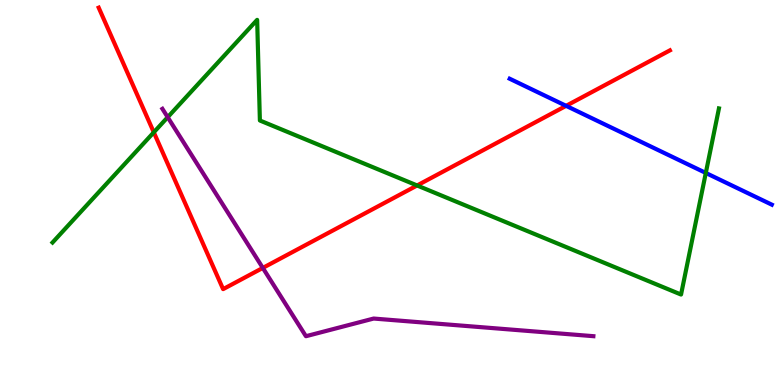[{'lines': ['blue', 'red'], 'intersections': [{'x': 7.3, 'y': 7.25}]}, {'lines': ['green', 'red'], 'intersections': [{'x': 1.98, 'y': 6.56}, {'x': 5.38, 'y': 5.18}]}, {'lines': ['purple', 'red'], 'intersections': [{'x': 3.39, 'y': 3.04}]}, {'lines': ['blue', 'green'], 'intersections': [{'x': 9.11, 'y': 5.51}]}, {'lines': ['blue', 'purple'], 'intersections': []}, {'lines': ['green', 'purple'], 'intersections': [{'x': 2.16, 'y': 6.96}]}]